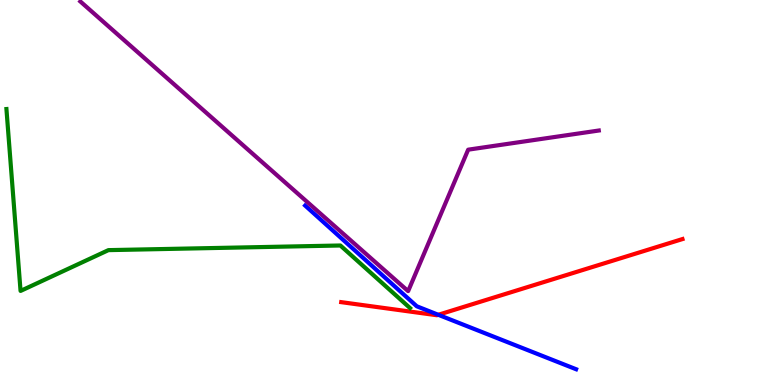[{'lines': ['blue', 'red'], 'intersections': [{'x': 5.66, 'y': 1.82}]}, {'lines': ['green', 'red'], 'intersections': []}, {'lines': ['purple', 'red'], 'intersections': []}, {'lines': ['blue', 'green'], 'intersections': []}, {'lines': ['blue', 'purple'], 'intersections': []}, {'lines': ['green', 'purple'], 'intersections': []}]